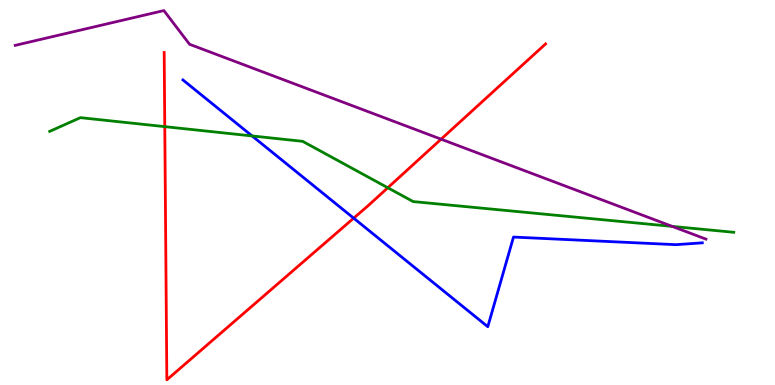[{'lines': ['blue', 'red'], 'intersections': [{'x': 4.56, 'y': 4.33}]}, {'lines': ['green', 'red'], 'intersections': [{'x': 2.13, 'y': 6.71}, {'x': 5.0, 'y': 5.12}]}, {'lines': ['purple', 'red'], 'intersections': [{'x': 5.69, 'y': 6.38}]}, {'lines': ['blue', 'green'], 'intersections': [{'x': 3.25, 'y': 6.47}]}, {'lines': ['blue', 'purple'], 'intersections': []}, {'lines': ['green', 'purple'], 'intersections': [{'x': 8.67, 'y': 4.12}]}]